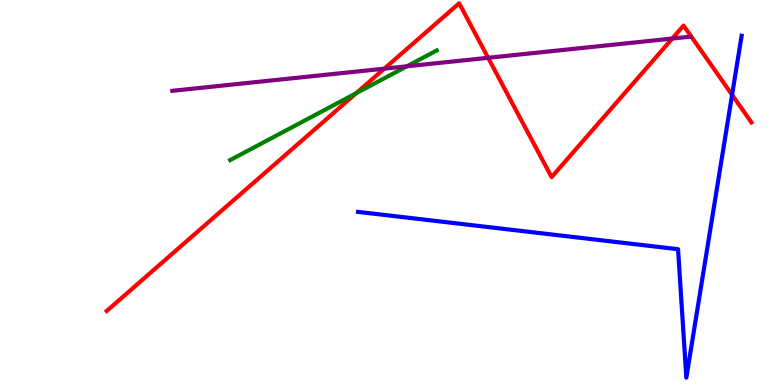[{'lines': ['blue', 'red'], 'intersections': [{'x': 9.45, 'y': 7.54}]}, {'lines': ['green', 'red'], 'intersections': [{'x': 4.6, 'y': 7.58}]}, {'lines': ['purple', 'red'], 'intersections': [{'x': 4.96, 'y': 8.22}, {'x': 6.3, 'y': 8.5}, {'x': 8.67, 'y': 9.0}]}, {'lines': ['blue', 'green'], 'intersections': []}, {'lines': ['blue', 'purple'], 'intersections': []}, {'lines': ['green', 'purple'], 'intersections': [{'x': 5.25, 'y': 8.28}]}]